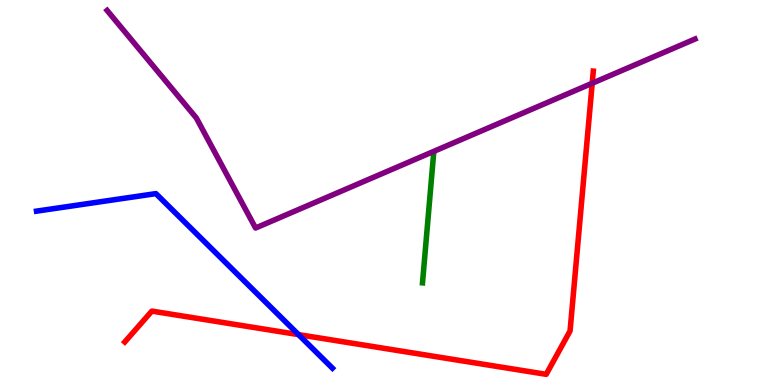[{'lines': ['blue', 'red'], 'intersections': [{'x': 3.85, 'y': 1.31}]}, {'lines': ['green', 'red'], 'intersections': []}, {'lines': ['purple', 'red'], 'intersections': [{'x': 7.64, 'y': 7.84}]}, {'lines': ['blue', 'green'], 'intersections': []}, {'lines': ['blue', 'purple'], 'intersections': []}, {'lines': ['green', 'purple'], 'intersections': []}]